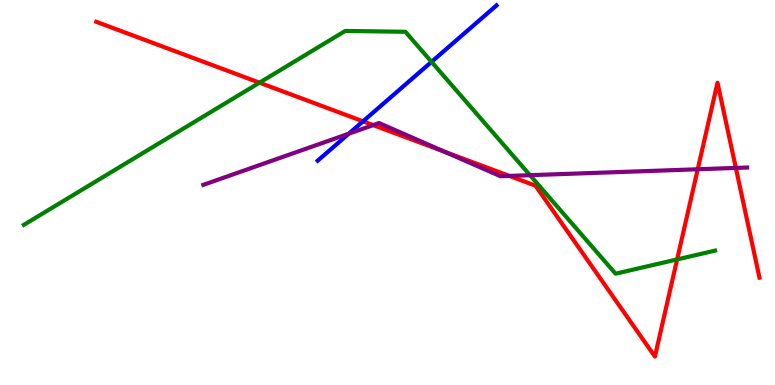[{'lines': ['blue', 'red'], 'intersections': [{'x': 4.68, 'y': 6.85}]}, {'lines': ['green', 'red'], 'intersections': [{'x': 3.35, 'y': 7.85}, {'x': 8.74, 'y': 3.26}]}, {'lines': ['purple', 'red'], 'intersections': [{'x': 4.82, 'y': 6.75}, {'x': 5.74, 'y': 6.06}, {'x': 6.57, 'y': 5.43}, {'x': 9.0, 'y': 5.6}, {'x': 9.49, 'y': 5.64}]}, {'lines': ['blue', 'green'], 'intersections': [{'x': 5.57, 'y': 8.39}]}, {'lines': ['blue', 'purple'], 'intersections': [{'x': 4.5, 'y': 6.53}]}, {'lines': ['green', 'purple'], 'intersections': [{'x': 6.84, 'y': 5.45}]}]